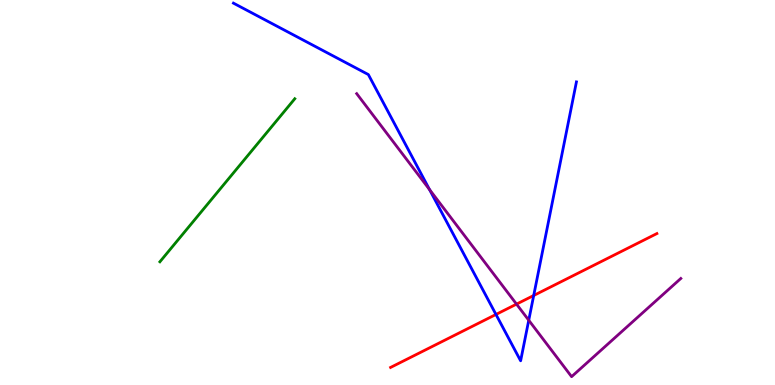[{'lines': ['blue', 'red'], 'intersections': [{'x': 6.4, 'y': 1.83}, {'x': 6.89, 'y': 2.32}]}, {'lines': ['green', 'red'], 'intersections': []}, {'lines': ['purple', 'red'], 'intersections': [{'x': 6.66, 'y': 2.1}]}, {'lines': ['blue', 'green'], 'intersections': []}, {'lines': ['blue', 'purple'], 'intersections': [{'x': 5.54, 'y': 5.08}, {'x': 6.82, 'y': 1.68}]}, {'lines': ['green', 'purple'], 'intersections': []}]